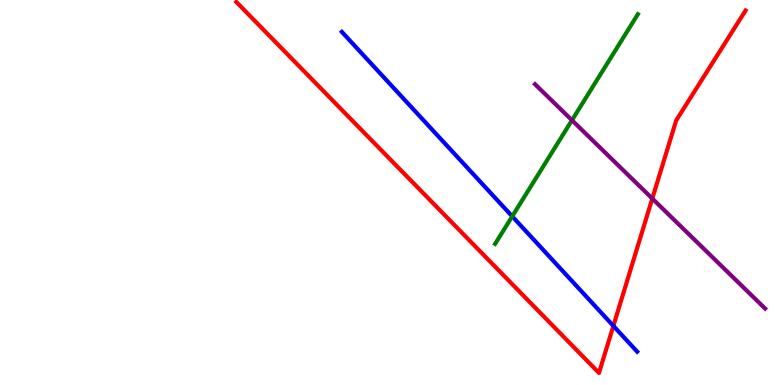[{'lines': ['blue', 'red'], 'intersections': [{'x': 7.91, 'y': 1.54}]}, {'lines': ['green', 'red'], 'intersections': []}, {'lines': ['purple', 'red'], 'intersections': [{'x': 8.42, 'y': 4.84}]}, {'lines': ['blue', 'green'], 'intersections': [{'x': 6.61, 'y': 4.38}]}, {'lines': ['blue', 'purple'], 'intersections': []}, {'lines': ['green', 'purple'], 'intersections': [{'x': 7.38, 'y': 6.88}]}]